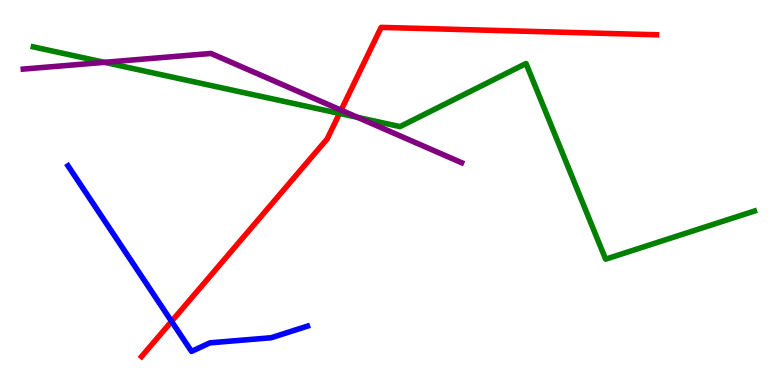[{'lines': ['blue', 'red'], 'intersections': [{'x': 2.21, 'y': 1.65}]}, {'lines': ['green', 'red'], 'intersections': [{'x': 4.38, 'y': 7.05}]}, {'lines': ['purple', 'red'], 'intersections': [{'x': 4.4, 'y': 7.14}]}, {'lines': ['blue', 'green'], 'intersections': []}, {'lines': ['blue', 'purple'], 'intersections': []}, {'lines': ['green', 'purple'], 'intersections': [{'x': 1.35, 'y': 8.38}, {'x': 4.61, 'y': 6.95}]}]